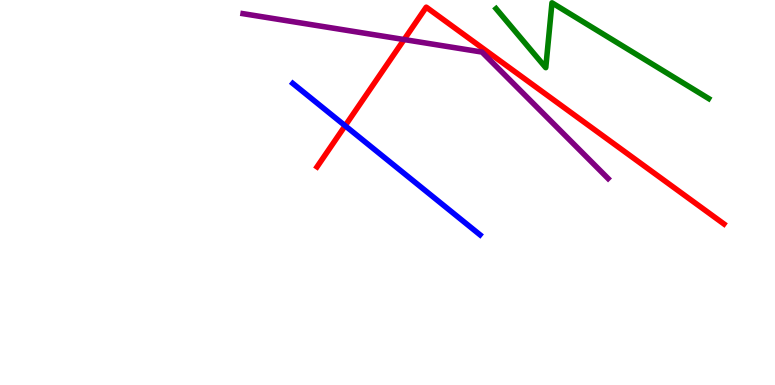[{'lines': ['blue', 'red'], 'intersections': [{'x': 4.45, 'y': 6.73}]}, {'lines': ['green', 'red'], 'intersections': []}, {'lines': ['purple', 'red'], 'intersections': [{'x': 5.21, 'y': 8.97}]}, {'lines': ['blue', 'green'], 'intersections': []}, {'lines': ['blue', 'purple'], 'intersections': []}, {'lines': ['green', 'purple'], 'intersections': []}]